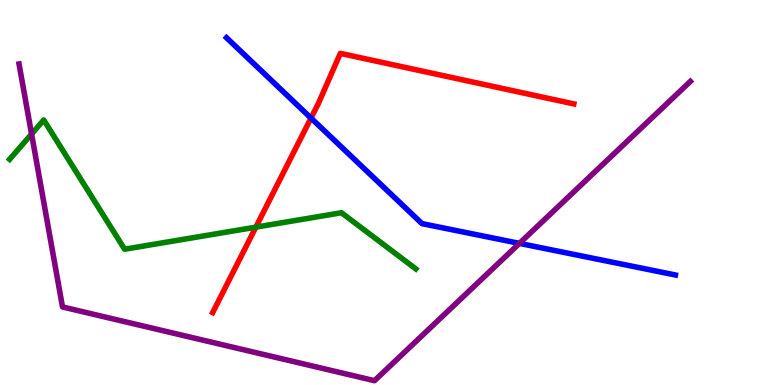[{'lines': ['blue', 'red'], 'intersections': [{'x': 4.01, 'y': 6.93}]}, {'lines': ['green', 'red'], 'intersections': [{'x': 3.3, 'y': 4.1}]}, {'lines': ['purple', 'red'], 'intersections': []}, {'lines': ['blue', 'green'], 'intersections': []}, {'lines': ['blue', 'purple'], 'intersections': [{'x': 6.7, 'y': 3.68}]}, {'lines': ['green', 'purple'], 'intersections': [{'x': 0.407, 'y': 6.52}]}]